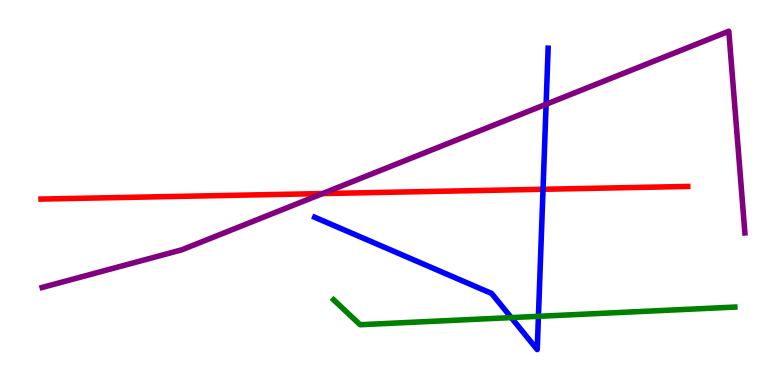[{'lines': ['blue', 'red'], 'intersections': [{'x': 7.01, 'y': 5.08}]}, {'lines': ['green', 'red'], 'intersections': []}, {'lines': ['purple', 'red'], 'intersections': [{'x': 4.16, 'y': 4.97}]}, {'lines': ['blue', 'green'], 'intersections': [{'x': 6.6, 'y': 1.75}, {'x': 6.95, 'y': 1.78}]}, {'lines': ['blue', 'purple'], 'intersections': [{'x': 7.05, 'y': 7.29}]}, {'lines': ['green', 'purple'], 'intersections': []}]